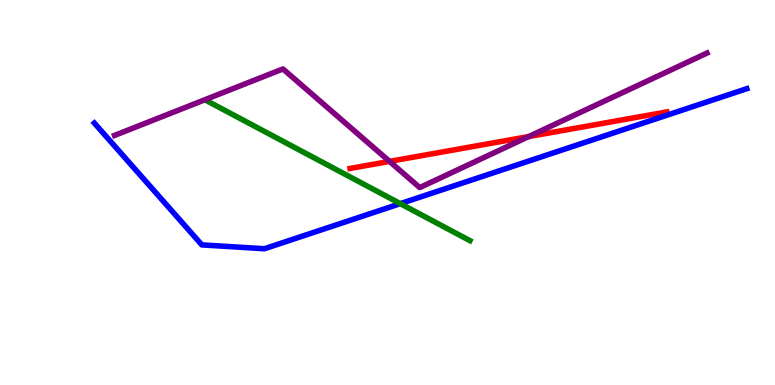[{'lines': ['blue', 'red'], 'intersections': []}, {'lines': ['green', 'red'], 'intersections': []}, {'lines': ['purple', 'red'], 'intersections': [{'x': 5.03, 'y': 5.81}, {'x': 6.82, 'y': 6.45}]}, {'lines': ['blue', 'green'], 'intersections': [{'x': 5.17, 'y': 4.71}]}, {'lines': ['blue', 'purple'], 'intersections': []}, {'lines': ['green', 'purple'], 'intersections': []}]